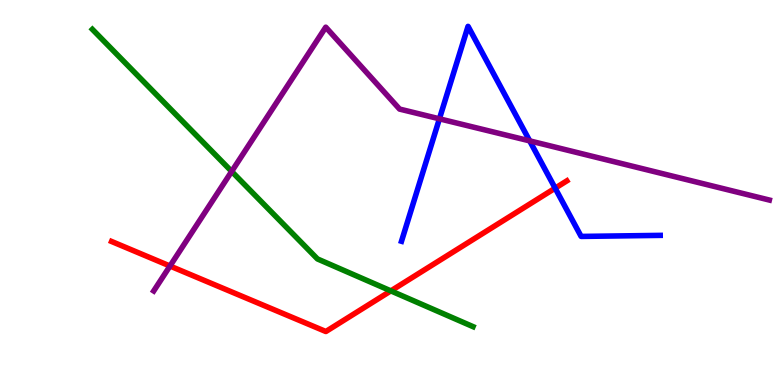[{'lines': ['blue', 'red'], 'intersections': [{'x': 7.16, 'y': 5.11}]}, {'lines': ['green', 'red'], 'intersections': [{'x': 5.04, 'y': 2.44}]}, {'lines': ['purple', 'red'], 'intersections': [{'x': 2.19, 'y': 3.09}]}, {'lines': ['blue', 'green'], 'intersections': []}, {'lines': ['blue', 'purple'], 'intersections': [{'x': 5.67, 'y': 6.91}, {'x': 6.83, 'y': 6.34}]}, {'lines': ['green', 'purple'], 'intersections': [{'x': 2.99, 'y': 5.55}]}]